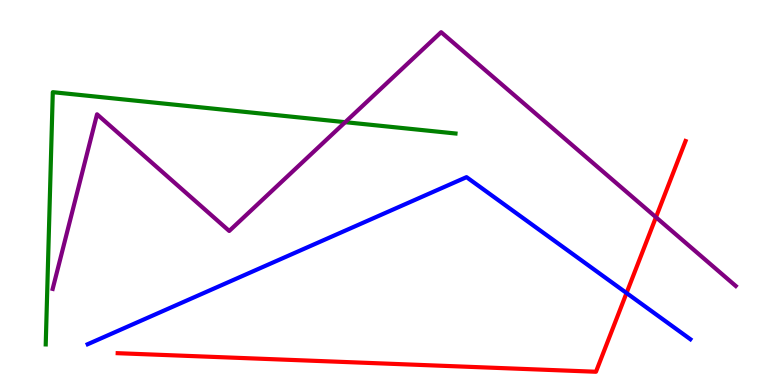[{'lines': ['blue', 'red'], 'intersections': [{'x': 8.08, 'y': 2.39}]}, {'lines': ['green', 'red'], 'intersections': []}, {'lines': ['purple', 'red'], 'intersections': [{'x': 8.46, 'y': 4.36}]}, {'lines': ['blue', 'green'], 'intersections': []}, {'lines': ['blue', 'purple'], 'intersections': []}, {'lines': ['green', 'purple'], 'intersections': [{'x': 4.45, 'y': 6.83}]}]